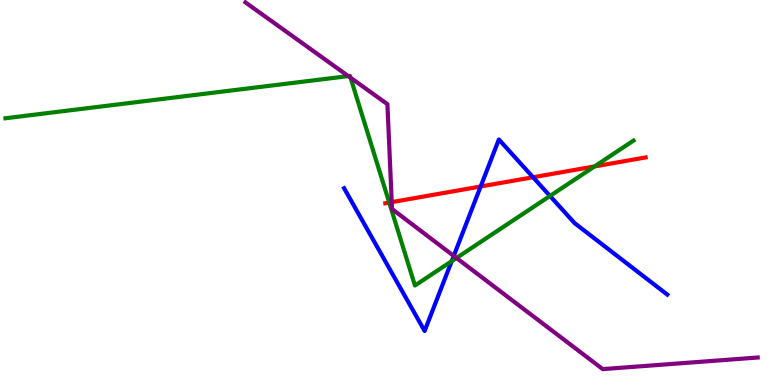[{'lines': ['blue', 'red'], 'intersections': [{'x': 6.2, 'y': 5.16}, {'x': 6.88, 'y': 5.4}]}, {'lines': ['green', 'red'], 'intersections': [{'x': 5.02, 'y': 4.74}, {'x': 7.67, 'y': 5.68}]}, {'lines': ['purple', 'red'], 'intersections': [{'x': 5.05, 'y': 4.75}]}, {'lines': ['blue', 'green'], 'intersections': [{'x': 5.83, 'y': 3.22}, {'x': 7.1, 'y': 4.91}]}, {'lines': ['blue', 'purple'], 'intersections': [{'x': 5.85, 'y': 3.35}]}, {'lines': ['green', 'purple'], 'intersections': [{'x': 4.49, 'y': 8.02}, {'x': 4.52, 'y': 7.98}, {'x': 5.89, 'y': 3.3}]}]